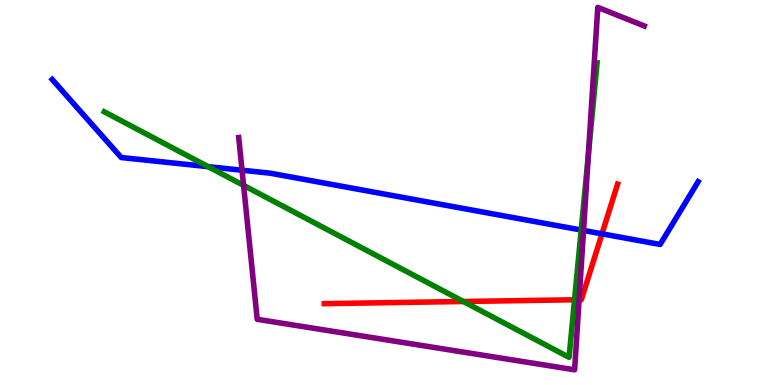[{'lines': ['blue', 'red'], 'intersections': [{'x': 7.77, 'y': 3.93}]}, {'lines': ['green', 'red'], 'intersections': [{'x': 5.98, 'y': 2.17}, {'x': 7.41, 'y': 2.21}]}, {'lines': ['purple', 'red'], 'intersections': [{'x': 7.47, 'y': 2.22}]}, {'lines': ['blue', 'green'], 'intersections': [{'x': 2.69, 'y': 5.67}, {'x': 7.5, 'y': 4.03}]}, {'lines': ['blue', 'purple'], 'intersections': [{'x': 3.12, 'y': 5.58}, {'x': 7.53, 'y': 4.01}]}, {'lines': ['green', 'purple'], 'intersections': [{'x': 3.14, 'y': 5.18}, {'x': 7.59, 'y': 6.0}]}]